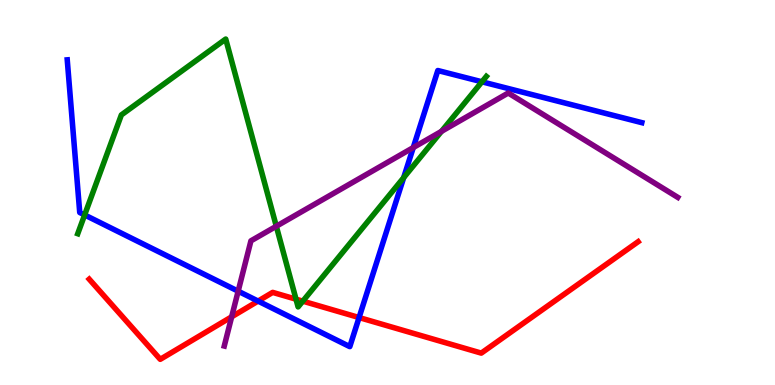[{'lines': ['blue', 'red'], 'intersections': [{'x': 3.33, 'y': 2.18}, {'x': 4.63, 'y': 1.75}]}, {'lines': ['green', 'red'], 'intersections': [{'x': 3.82, 'y': 2.23}, {'x': 3.91, 'y': 2.18}]}, {'lines': ['purple', 'red'], 'intersections': [{'x': 2.99, 'y': 1.77}]}, {'lines': ['blue', 'green'], 'intersections': [{'x': 1.09, 'y': 4.42}, {'x': 5.21, 'y': 5.39}, {'x': 6.22, 'y': 7.88}]}, {'lines': ['blue', 'purple'], 'intersections': [{'x': 3.07, 'y': 2.44}, {'x': 5.33, 'y': 6.17}]}, {'lines': ['green', 'purple'], 'intersections': [{'x': 3.57, 'y': 4.12}, {'x': 5.7, 'y': 6.59}]}]